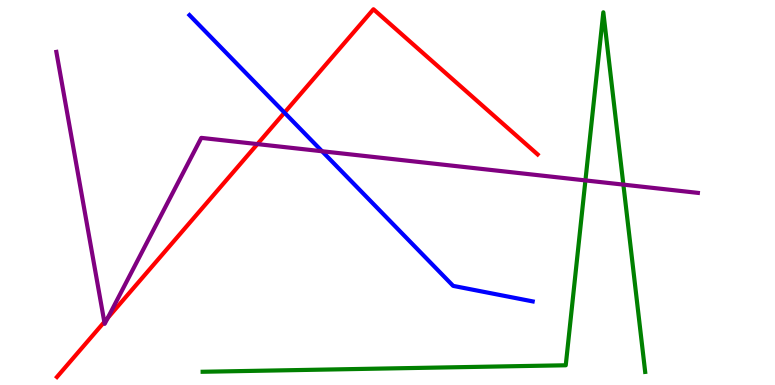[{'lines': ['blue', 'red'], 'intersections': [{'x': 3.67, 'y': 7.07}]}, {'lines': ['green', 'red'], 'intersections': []}, {'lines': ['purple', 'red'], 'intersections': [{'x': 1.35, 'y': 1.64}, {'x': 1.39, 'y': 1.74}, {'x': 3.32, 'y': 6.26}]}, {'lines': ['blue', 'green'], 'intersections': []}, {'lines': ['blue', 'purple'], 'intersections': [{'x': 4.16, 'y': 6.07}]}, {'lines': ['green', 'purple'], 'intersections': [{'x': 7.55, 'y': 5.31}, {'x': 8.04, 'y': 5.2}]}]